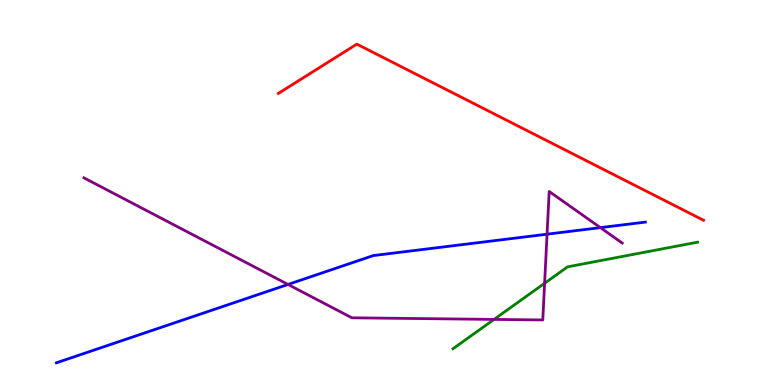[{'lines': ['blue', 'red'], 'intersections': []}, {'lines': ['green', 'red'], 'intersections': []}, {'lines': ['purple', 'red'], 'intersections': []}, {'lines': ['blue', 'green'], 'intersections': []}, {'lines': ['blue', 'purple'], 'intersections': [{'x': 3.72, 'y': 2.61}, {'x': 7.06, 'y': 3.92}, {'x': 7.75, 'y': 4.09}]}, {'lines': ['green', 'purple'], 'intersections': [{'x': 6.37, 'y': 1.7}, {'x': 7.03, 'y': 2.64}]}]